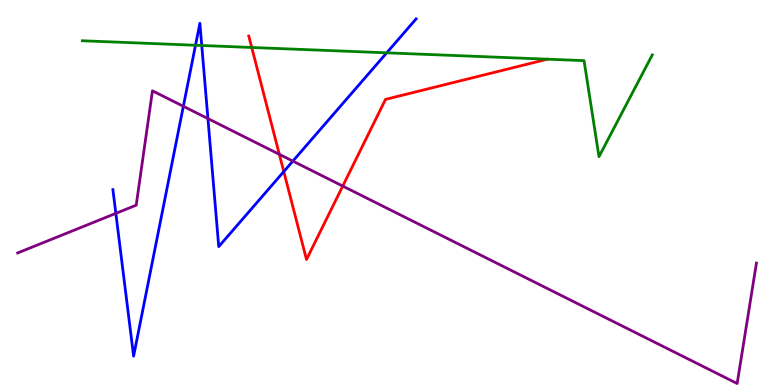[{'lines': ['blue', 'red'], 'intersections': [{'x': 3.66, 'y': 5.54}]}, {'lines': ['green', 'red'], 'intersections': [{'x': 3.25, 'y': 8.77}]}, {'lines': ['purple', 'red'], 'intersections': [{'x': 3.6, 'y': 5.99}, {'x': 4.42, 'y': 5.17}]}, {'lines': ['blue', 'green'], 'intersections': [{'x': 2.52, 'y': 8.82}, {'x': 2.6, 'y': 8.82}, {'x': 4.99, 'y': 8.63}]}, {'lines': ['blue', 'purple'], 'intersections': [{'x': 1.49, 'y': 4.46}, {'x': 2.37, 'y': 7.24}, {'x': 2.68, 'y': 6.92}, {'x': 3.78, 'y': 5.82}]}, {'lines': ['green', 'purple'], 'intersections': []}]